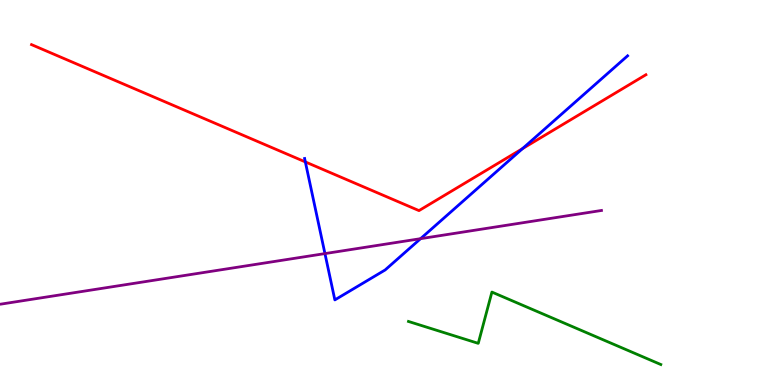[{'lines': ['blue', 'red'], 'intersections': [{'x': 3.94, 'y': 5.79}, {'x': 6.74, 'y': 6.14}]}, {'lines': ['green', 'red'], 'intersections': []}, {'lines': ['purple', 'red'], 'intersections': []}, {'lines': ['blue', 'green'], 'intersections': []}, {'lines': ['blue', 'purple'], 'intersections': [{'x': 4.19, 'y': 3.41}, {'x': 5.43, 'y': 3.8}]}, {'lines': ['green', 'purple'], 'intersections': []}]